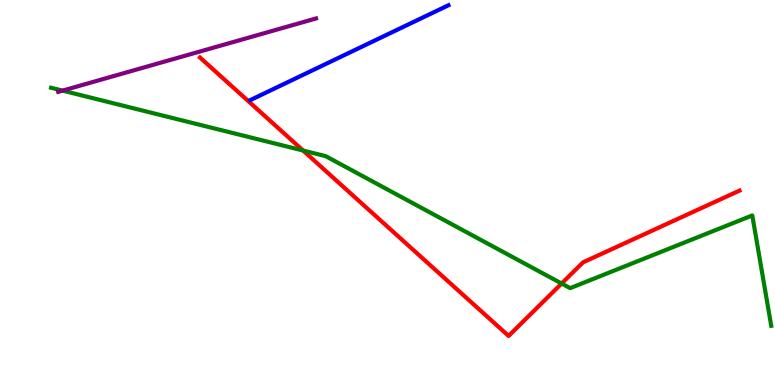[{'lines': ['blue', 'red'], 'intersections': []}, {'lines': ['green', 'red'], 'intersections': [{'x': 3.91, 'y': 6.09}, {'x': 7.25, 'y': 2.64}]}, {'lines': ['purple', 'red'], 'intersections': []}, {'lines': ['blue', 'green'], 'intersections': []}, {'lines': ['blue', 'purple'], 'intersections': []}, {'lines': ['green', 'purple'], 'intersections': [{'x': 0.807, 'y': 7.65}]}]